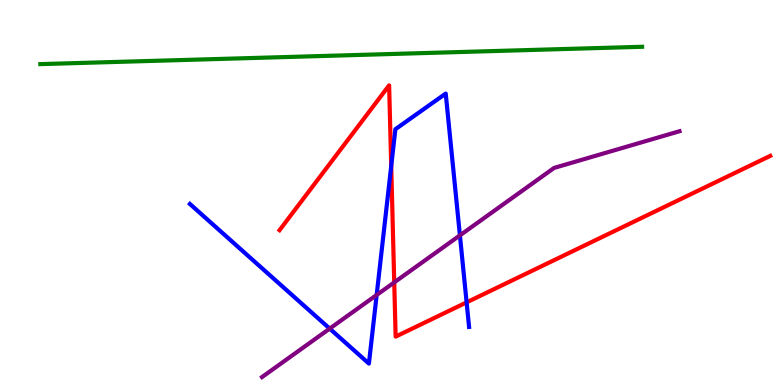[{'lines': ['blue', 'red'], 'intersections': [{'x': 5.05, 'y': 5.69}, {'x': 6.02, 'y': 2.15}]}, {'lines': ['green', 'red'], 'intersections': []}, {'lines': ['purple', 'red'], 'intersections': [{'x': 5.09, 'y': 2.66}]}, {'lines': ['blue', 'green'], 'intersections': []}, {'lines': ['blue', 'purple'], 'intersections': [{'x': 4.25, 'y': 1.46}, {'x': 4.86, 'y': 2.34}, {'x': 5.93, 'y': 3.89}]}, {'lines': ['green', 'purple'], 'intersections': []}]